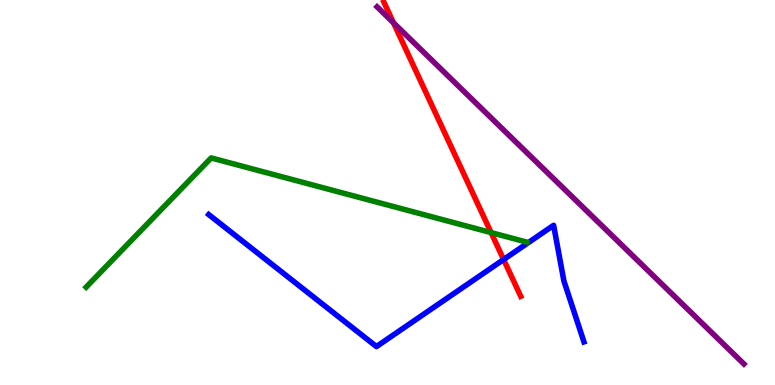[{'lines': ['blue', 'red'], 'intersections': [{'x': 6.5, 'y': 3.26}]}, {'lines': ['green', 'red'], 'intersections': [{'x': 6.34, 'y': 3.96}]}, {'lines': ['purple', 'red'], 'intersections': [{'x': 5.08, 'y': 9.41}]}, {'lines': ['blue', 'green'], 'intersections': []}, {'lines': ['blue', 'purple'], 'intersections': []}, {'lines': ['green', 'purple'], 'intersections': []}]